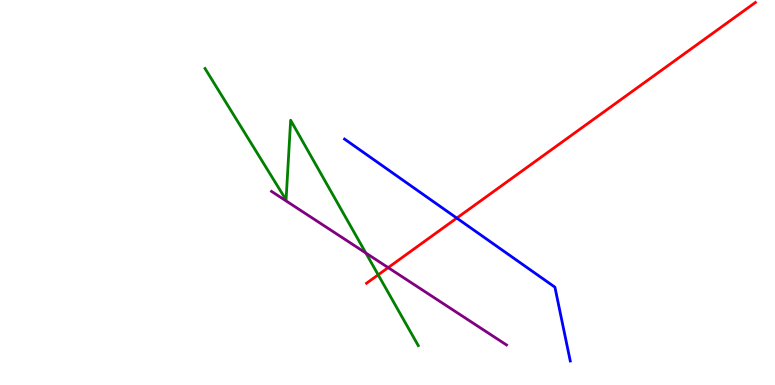[{'lines': ['blue', 'red'], 'intersections': [{'x': 5.89, 'y': 4.34}]}, {'lines': ['green', 'red'], 'intersections': [{'x': 4.88, 'y': 2.86}]}, {'lines': ['purple', 'red'], 'intersections': [{'x': 5.01, 'y': 3.05}]}, {'lines': ['blue', 'green'], 'intersections': []}, {'lines': ['blue', 'purple'], 'intersections': []}, {'lines': ['green', 'purple'], 'intersections': [{'x': 4.72, 'y': 3.43}]}]